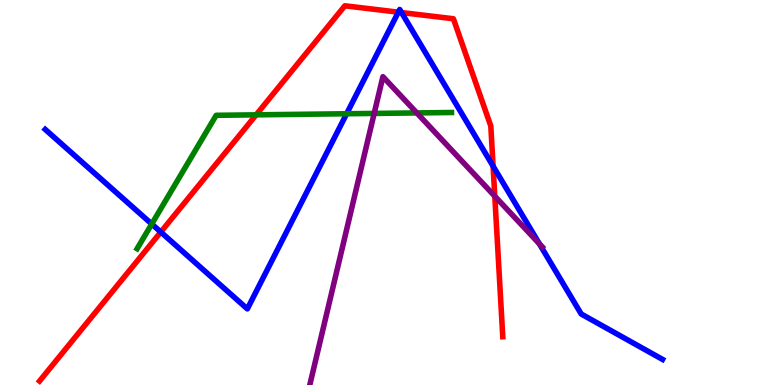[{'lines': ['blue', 'red'], 'intersections': [{'x': 2.07, 'y': 3.97}, {'x': 5.14, 'y': 9.68}, {'x': 5.18, 'y': 9.67}, {'x': 6.36, 'y': 5.68}]}, {'lines': ['green', 'red'], 'intersections': [{'x': 3.3, 'y': 7.02}]}, {'lines': ['purple', 'red'], 'intersections': [{'x': 6.38, 'y': 4.9}]}, {'lines': ['blue', 'green'], 'intersections': [{'x': 1.96, 'y': 4.18}, {'x': 4.47, 'y': 7.05}]}, {'lines': ['blue', 'purple'], 'intersections': [{'x': 6.96, 'y': 3.67}]}, {'lines': ['green', 'purple'], 'intersections': [{'x': 4.83, 'y': 7.05}, {'x': 5.38, 'y': 7.07}]}]